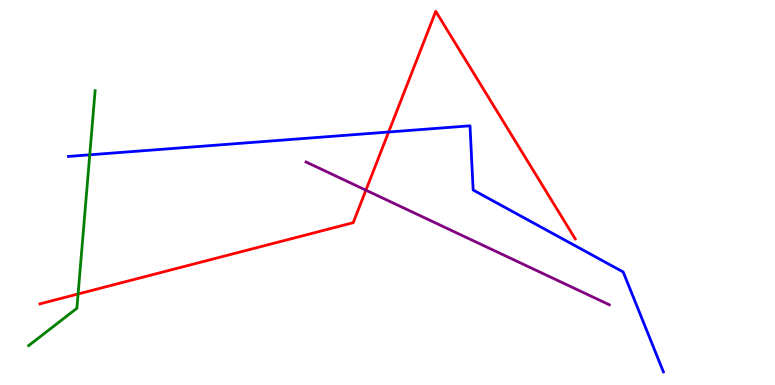[{'lines': ['blue', 'red'], 'intersections': [{'x': 5.01, 'y': 6.57}]}, {'lines': ['green', 'red'], 'intersections': [{'x': 1.01, 'y': 2.36}]}, {'lines': ['purple', 'red'], 'intersections': [{'x': 4.72, 'y': 5.06}]}, {'lines': ['blue', 'green'], 'intersections': [{'x': 1.16, 'y': 5.98}]}, {'lines': ['blue', 'purple'], 'intersections': []}, {'lines': ['green', 'purple'], 'intersections': []}]